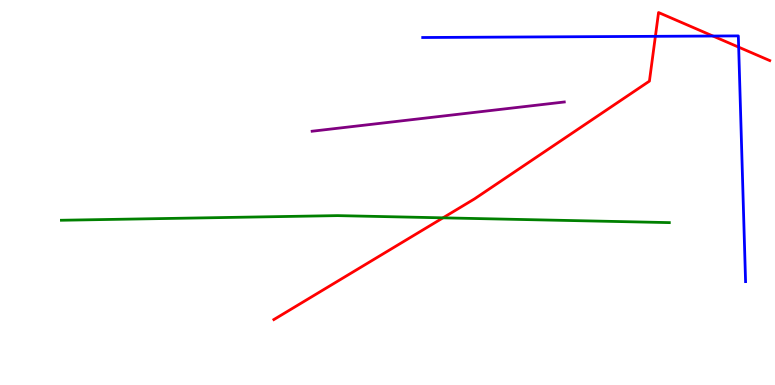[{'lines': ['blue', 'red'], 'intersections': [{'x': 8.46, 'y': 9.06}, {'x': 9.2, 'y': 9.06}, {'x': 9.53, 'y': 8.78}]}, {'lines': ['green', 'red'], 'intersections': [{'x': 5.72, 'y': 4.34}]}, {'lines': ['purple', 'red'], 'intersections': []}, {'lines': ['blue', 'green'], 'intersections': []}, {'lines': ['blue', 'purple'], 'intersections': []}, {'lines': ['green', 'purple'], 'intersections': []}]